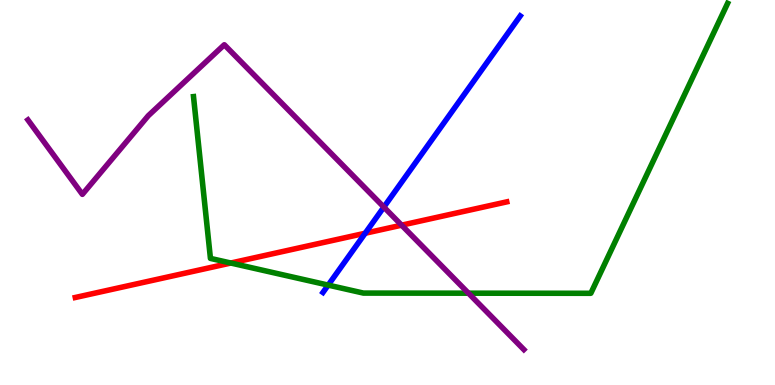[{'lines': ['blue', 'red'], 'intersections': [{'x': 4.71, 'y': 3.94}]}, {'lines': ['green', 'red'], 'intersections': [{'x': 2.98, 'y': 3.17}]}, {'lines': ['purple', 'red'], 'intersections': [{'x': 5.18, 'y': 4.15}]}, {'lines': ['blue', 'green'], 'intersections': [{'x': 4.23, 'y': 2.59}]}, {'lines': ['blue', 'purple'], 'intersections': [{'x': 4.95, 'y': 4.62}]}, {'lines': ['green', 'purple'], 'intersections': [{'x': 6.04, 'y': 2.38}]}]